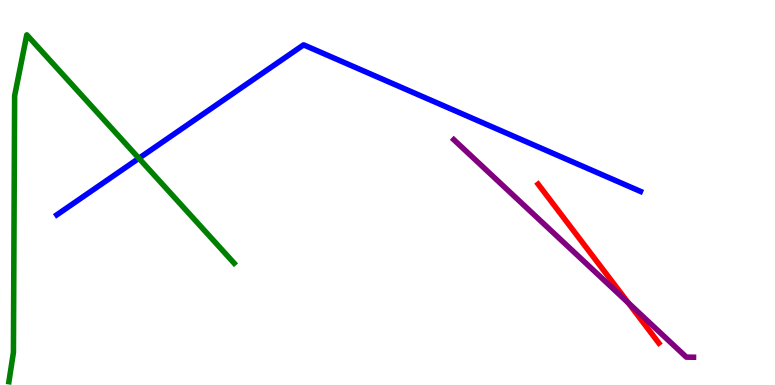[{'lines': ['blue', 'red'], 'intersections': []}, {'lines': ['green', 'red'], 'intersections': []}, {'lines': ['purple', 'red'], 'intersections': [{'x': 8.11, 'y': 2.13}]}, {'lines': ['blue', 'green'], 'intersections': [{'x': 1.79, 'y': 5.89}]}, {'lines': ['blue', 'purple'], 'intersections': []}, {'lines': ['green', 'purple'], 'intersections': []}]